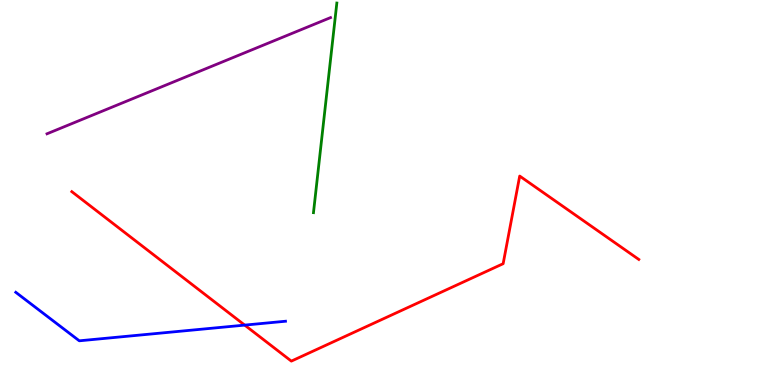[{'lines': ['blue', 'red'], 'intersections': [{'x': 3.16, 'y': 1.56}]}, {'lines': ['green', 'red'], 'intersections': []}, {'lines': ['purple', 'red'], 'intersections': []}, {'lines': ['blue', 'green'], 'intersections': []}, {'lines': ['blue', 'purple'], 'intersections': []}, {'lines': ['green', 'purple'], 'intersections': []}]